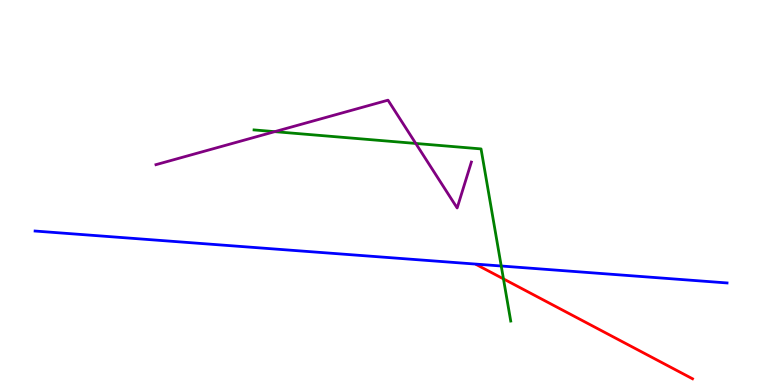[{'lines': ['blue', 'red'], 'intersections': []}, {'lines': ['green', 'red'], 'intersections': [{'x': 6.5, 'y': 2.76}]}, {'lines': ['purple', 'red'], 'intersections': []}, {'lines': ['blue', 'green'], 'intersections': [{'x': 6.47, 'y': 3.09}]}, {'lines': ['blue', 'purple'], 'intersections': []}, {'lines': ['green', 'purple'], 'intersections': [{'x': 3.55, 'y': 6.58}, {'x': 5.36, 'y': 6.27}]}]